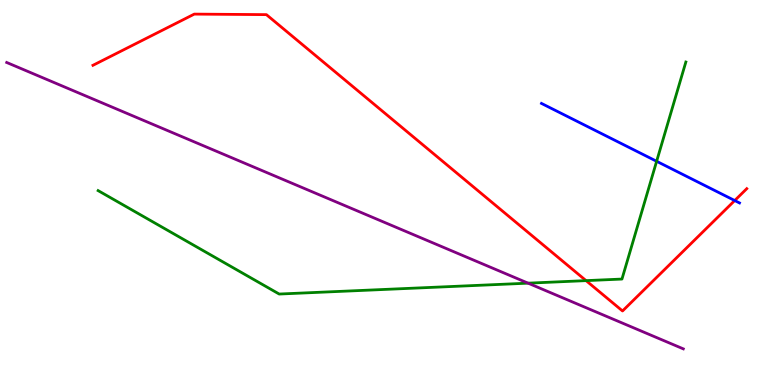[{'lines': ['blue', 'red'], 'intersections': [{'x': 9.48, 'y': 4.79}]}, {'lines': ['green', 'red'], 'intersections': [{'x': 7.56, 'y': 2.71}]}, {'lines': ['purple', 'red'], 'intersections': []}, {'lines': ['blue', 'green'], 'intersections': [{'x': 8.47, 'y': 5.81}]}, {'lines': ['blue', 'purple'], 'intersections': []}, {'lines': ['green', 'purple'], 'intersections': [{'x': 6.81, 'y': 2.65}]}]